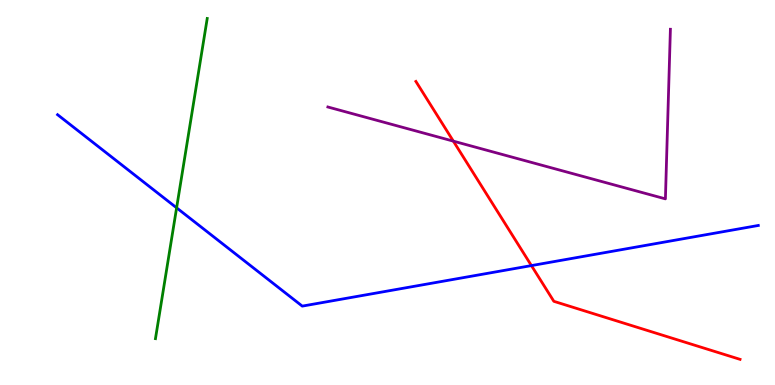[{'lines': ['blue', 'red'], 'intersections': [{'x': 6.86, 'y': 3.1}]}, {'lines': ['green', 'red'], 'intersections': []}, {'lines': ['purple', 'red'], 'intersections': [{'x': 5.85, 'y': 6.33}]}, {'lines': ['blue', 'green'], 'intersections': [{'x': 2.28, 'y': 4.6}]}, {'lines': ['blue', 'purple'], 'intersections': []}, {'lines': ['green', 'purple'], 'intersections': []}]